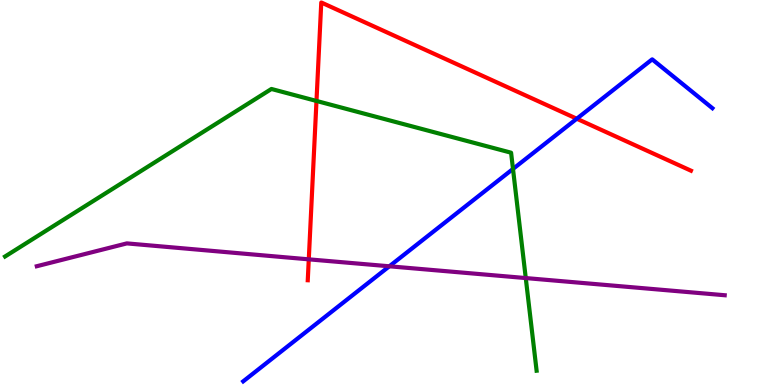[{'lines': ['blue', 'red'], 'intersections': [{'x': 7.44, 'y': 6.92}]}, {'lines': ['green', 'red'], 'intersections': [{'x': 4.08, 'y': 7.38}]}, {'lines': ['purple', 'red'], 'intersections': [{'x': 3.98, 'y': 3.26}]}, {'lines': ['blue', 'green'], 'intersections': [{'x': 6.62, 'y': 5.61}]}, {'lines': ['blue', 'purple'], 'intersections': [{'x': 5.02, 'y': 3.08}]}, {'lines': ['green', 'purple'], 'intersections': [{'x': 6.78, 'y': 2.78}]}]